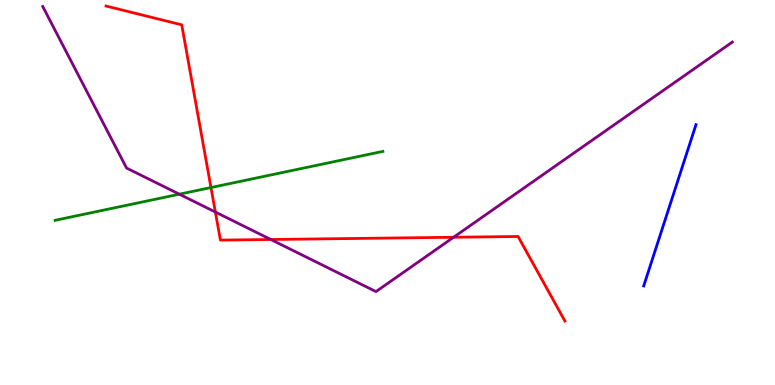[{'lines': ['blue', 'red'], 'intersections': []}, {'lines': ['green', 'red'], 'intersections': [{'x': 2.72, 'y': 5.13}]}, {'lines': ['purple', 'red'], 'intersections': [{'x': 2.78, 'y': 4.49}, {'x': 3.49, 'y': 3.78}, {'x': 5.85, 'y': 3.84}]}, {'lines': ['blue', 'green'], 'intersections': []}, {'lines': ['blue', 'purple'], 'intersections': []}, {'lines': ['green', 'purple'], 'intersections': [{'x': 2.31, 'y': 4.96}]}]